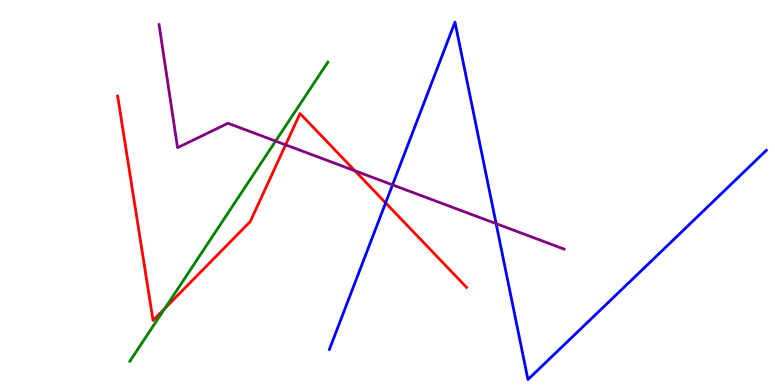[{'lines': ['blue', 'red'], 'intersections': [{'x': 4.98, 'y': 4.73}]}, {'lines': ['green', 'red'], 'intersections': [{'x': 2.13, 'y': 1.99}]}, {'lines': ['purple', 'red'], 'intersections': [{'x': 3.69, 'y': 6.24}, {'x': 4.58, 'y': 5.56}]}, {'lines': ['blue', 'green'], 'intersections': []}, {'lines': ['blue', 'purple'], 'intersections': [{'x': 5.07, 'y': 5.2}, {'x': 6.4, 'y': 4.19}]}, {'lines': ['green', 'purple'], 'intersections': [{'x': 3.56, 'y': 6.34}]}]